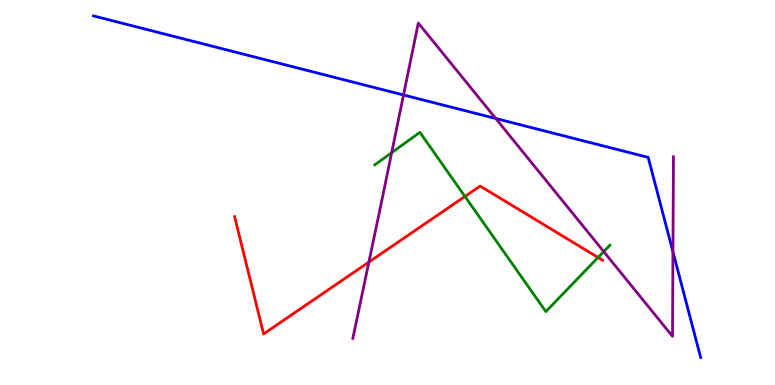[{'lines': ['blue', 'red'], 'intersections': []}, {'lines': ['green', 'red'], 'intersections': [{'x': 6.0, 'y': 4.9}, {'x': 7.72, 'y': 3.31}]}, {'lines': ['purple', 'red'], 'intersections': [{'x': 4.76, 'y': 3.19}]}, {'lines': ['blue', 'green'], 'intersections': []}, {'lines': ['blue', 'purple'], 'intersections': [{'x': 5.21, 'y': 7.53}, {'x': 6.4, 'y': 6.92}, {'x': 8.68, 'y': 3.46}]}, {'lines': ['green', 'purple'], 'intersections': [{'x': 5.05, 'y': 6.03}, {'x': 7.79, 'y': 3.47}]}]